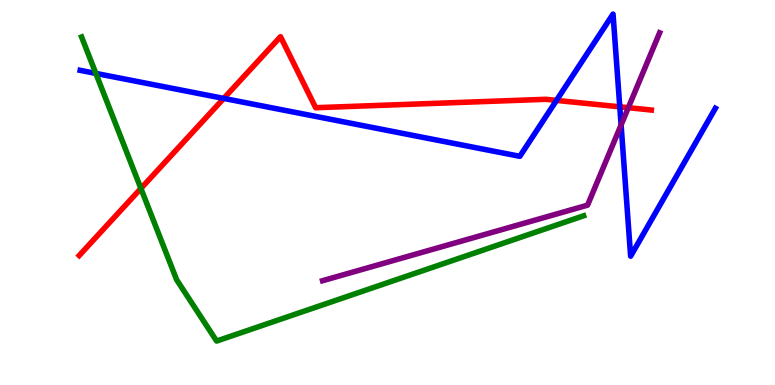[{'lines': ['blue', 'red'], 'intersections': [{'x': 2.89, 'y': 7.44}, {'x': 7.18, 'y': 7.39}, {'x': 8.0, 'y': 7.23}]}, {'lines': ['green', 'red'], 'intersections': [{'x': 1.82, 'y': 5.11}]}, {'lines': ['purple', 'red'], 'intersections': [{'x': 8.11, 'y': 7.2}]}, {'lines': ['blue', 'green'], 'intersections': [{'x': 1.24, 'y': 8.09}]}, {'lines': ['blue', 'purple'], 'intersections': [{'x': 8.01, 'y': 6.75}]}, {'lines': ['green', 'purple'], 'intersections': []}]